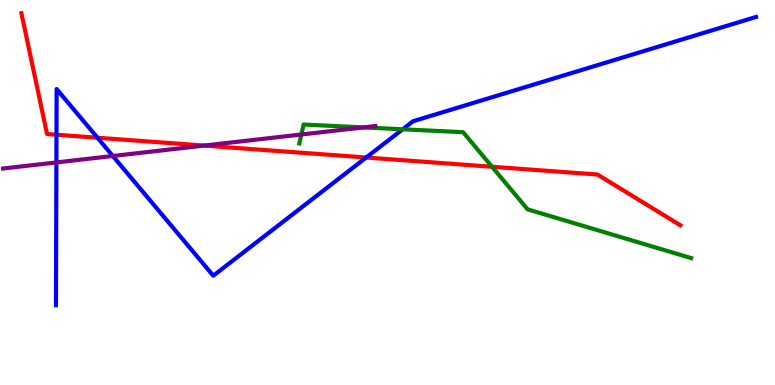[{'lines': ['blue', 'red'], 'intersections': [{'x': 0.729, 'y': 6.5}, {'x': 1.26, 'y': 6.42}, {'x': 4.72, 'y': 5.91}]}, {'lines': ['green', 'red'], 'intersections': [{'x': 6.35, 'y': 5.67}]}, {'lines': ['purple', 'red'], 'intersections': [{'x': 2.63, 'y': 6.22}]}, {'lines': ['blue', 'green'], 'intersections': [{'x': 5.2, 'y': 6.64}]}, {'lines': ['blue', 'purple'], 'intersections': [{'x': 0.728, 'y': 5.78}, {'x': 1.46, 'y': 5.95}]}, {'lines': ['green', 'purple'], 'intersections': [{'x': 3.89, 'y': 6.51}, {'x': 4.69, 'y': 6.69}]}]